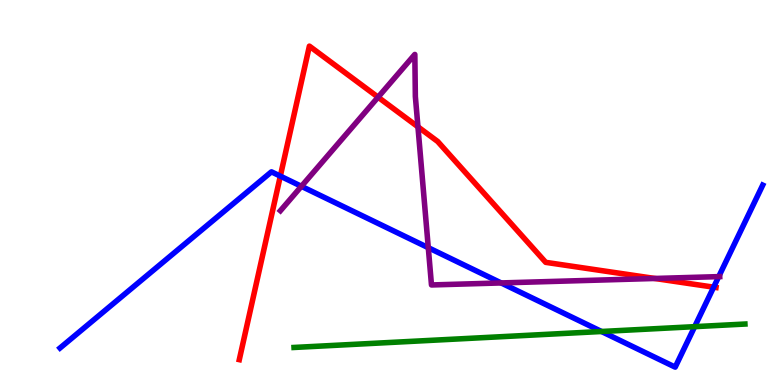[{'lines': ['blue', 'red'], 'intersections': [{'x': 3.62, 'y': 5.43}, {'x': 9.21, 'y': 2.54}]}, {'lines': ['green', 'red'], 'intersections': []}, {'lines': ['purple', 'red'], 'intersections': [{'x': 4.88, 'y': 7.48}, {'x': 5.39, 'y': 6.71}, {'x': 8.45, 'y': 2.77}]}, {'lines': ['blue', 'green'], 'intersections': [{'x': 7.76, 'y': 1.39}, {'x': 8.96, 'y': 1.52}]}, {'lines': ['blue', 'purple'], 'intersections': [{'x': 3.89, 'y': 5.16}, {'x': 5.53, 'y': 3.57}, {'x': 6.47, 'y': 2.65}, {'x': 9.27, 'y': 2.82}]}, {'lines': ['green', 'purple'], 'intersections': []}]